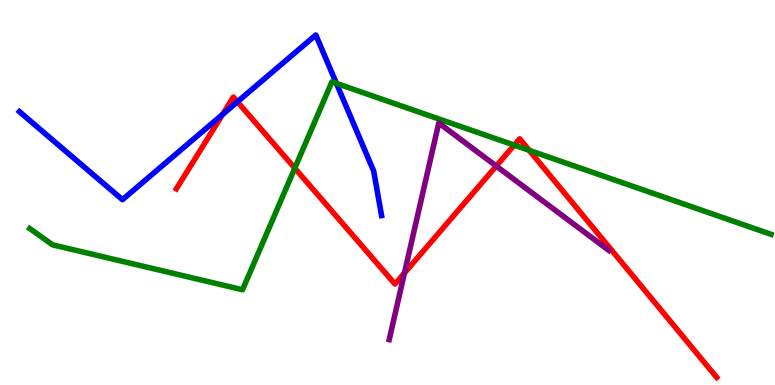[{'lines': ['blue', 'red'], 'intersections': [{'x': 2.87, 'y': 7.03}, {'x': 3.06, 'y': 7.36}]}, {'lines': ['green', 'red'], 'intersections': [{'x': 3.8, 'y': 5.63}, {'x': 6.63, 'y': 6.23}, {'x': 6.83, 'y': 6.1}]}, {'lines': ['purple', 'red'], 'intersections': [{'x': 5.22, 'y': 2.91}, {'x': 6.4, 'y': 5.69}]}, {'lines': ['blue', 'green'], 'intersections': [{'x': 4.34, 'y': 7.83}]}, {'lines': ['blue', 'purple'], 'intersections': []}, {'lines': ['green', 'purple'], 'intersections': []}]